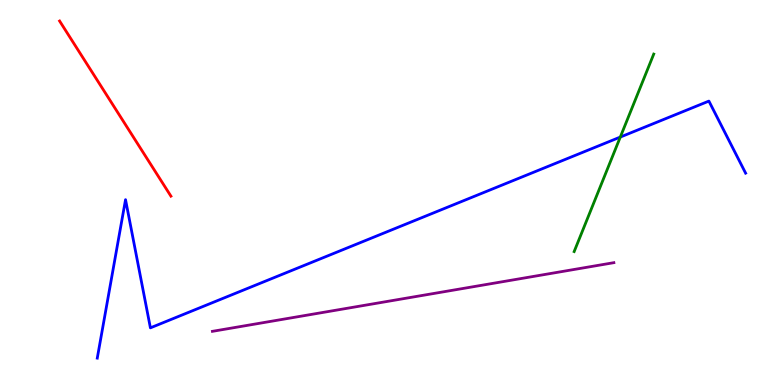[{'lines': ['blue', 'red'], 'intersections': []}, {'lines': ['green', 'red'], 'intersections': []}, {'lines': ['purple', 'red'], 'intersections': []}, {'lines': ['blue', 'green'], 'intersections': [{'x': 8.0, 'y': 6.44}]}, {'lines': ['blue', 'purple'], 'intersections': []}, {'lines': ['green', 'purple'], 'intersections': []}]